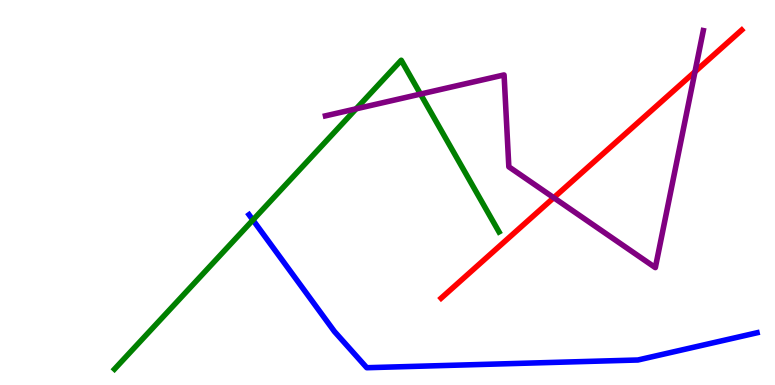[{'lines': ['blue', 'red'], 'intersections': []}, {'lines': ['green', 'red'], 'intersections': []}, {'lines': ['purple', 'red'], 'intersections': [{'x': 7.15, 'y': 4.86}, {'x': 8.97, 'y': 8.14}]}, {'lines': ['blue', 'green'], 'intersections': [{'x': 3.26, 'y': 4.29}]}, {'lines': ['blue', 'purple'], 'intersections': []}, {'lines': ['green', 'purple'], 'intersections': [{'x': 4.6, 'y': 7.17}, {'x': 5.43, 'y': 7.56}]}]